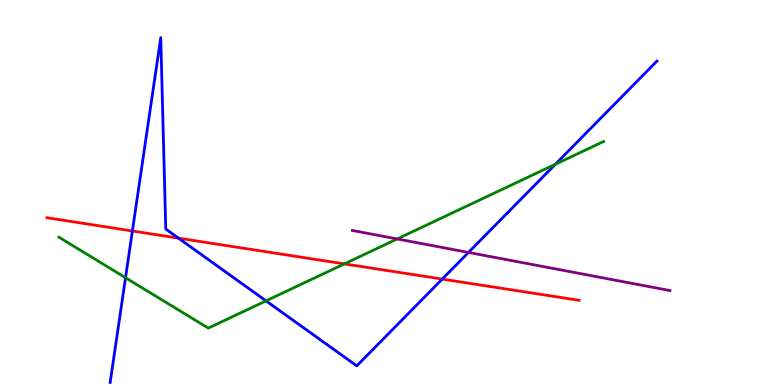[{'lines': ['blue', 'red'], 'intersections': [{'x': 1.71, 'y': 4.0}, {'x': 2.3, 'y': 3.81}, {'x': 5.71, 'y': 2.75}]}, {'lines': ['green', 'red'], 'intersections': [{'x': 4.44, 'y': 3.15}]}, {'lines': ['purple', 'red'], 'intersections': []}, {'lines': ['blue', 'green'], 'intersections': [{'x': 1.62, 'y': 2.79}, {'x': 3.43, 'y': 2.19}, {'x': 7.17, 'y': 5.73}]}, {'lines': ['blue', 'purple'], 'intersections': [{'x': 6.05, 'y': 3.44}]}, {'lines': ['green', 'purple'], 'intersections': [{'x': 5.12, 'y': 3.79}]}]